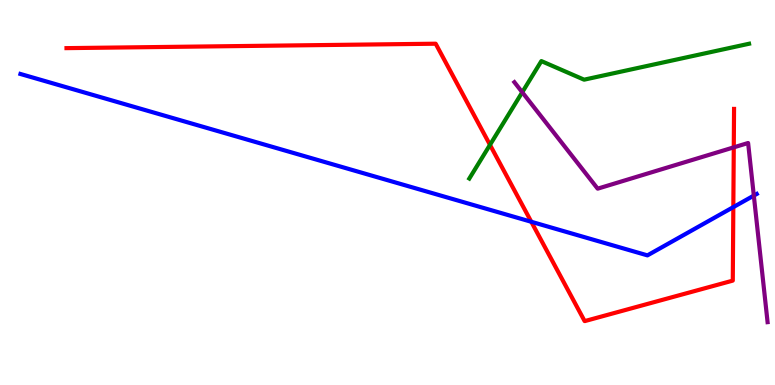[{'lines': ['blue', 'red'], 'intersections': [{'x': 6.86, 'y': 4.24}, {'x': 9.46, 'y': 4.62}]}, {'lines': ['green', 'red'], 'intersections': [{'x': 6.32, 'y': 6.24}]}, {'lines': ['purple', 'red'], 'intersections': [{'x': 9.47, 'y': 6.17}]}, {'lines': ['blue', 'green'], 'intersections': []}, {'lines': ['blue', 'purple'], 'intersections': [{'x': 9.73, 'y': 4.92}]}, {'lines': ['green', 'purple'], 'intersections': [{'x': 6.74, 'y': 7.6}]}]